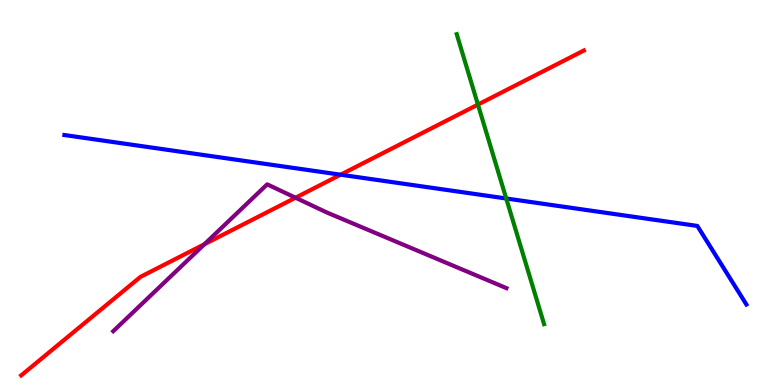[{'lines': ['blue', 'red'], 'intersections': [{'x': 4.39, 'y': 5.46}]}, {'lines': ['green', 'red'], 'intersections': [{'x': 6.17, 'y': 7.28}]}, {'lines': ['purple', 'red'], 'intersections': [{'x': 2.64, 'y': 3.66}, {'x': 3.81, 'y': 4.86}]}, {'lines': ['blue', 'green'], 'intersections': [{'x': 6.53, 'y': 4.84}]}, {'lines': ['blue', 'purple'], 'intersections': []}, {'lines': ['green', 'purple'], 'intersections': []}]